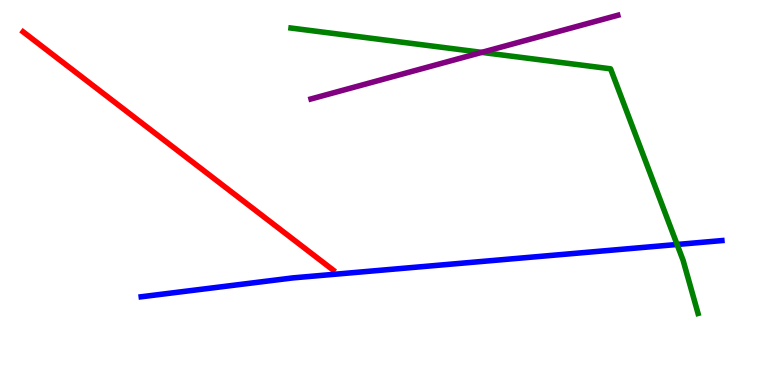[{'lines': ['blue', 'red'], 'intersections': []}, {'lines': ['green', 'red'], 'intersections': []}, {'lines': ['purple', 'red'], 'intersections': []}, {'lines': ['blue', 'green'], 'intersections': [{'x': 8.74, 'y': 3.65}]}, {'lines': ['blue', 'purple'], 'intersections': []}, {'lines': ['green', 'purple'], 'intersections': [{'x': 6.22, 'y': 8.64}]}]